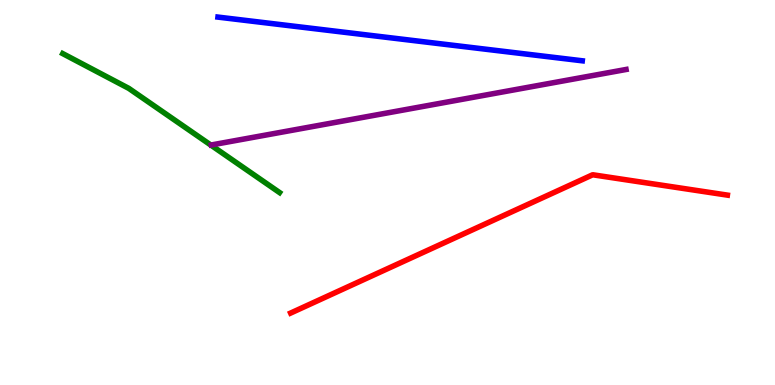[{'lines': ['blue', 'red'], 'intersections': []}, {'lines': ['green', 'red'], 'intersections': []}, {'lines': ['purple', 'red'], 'intersections': []}, {'lines': ['blue', 'green'], 'intersections': []}, {'lines': ['blue', 'purple'], 'intersections': []}, {'lines': ['green', 'purple'], 'intersections': []}]